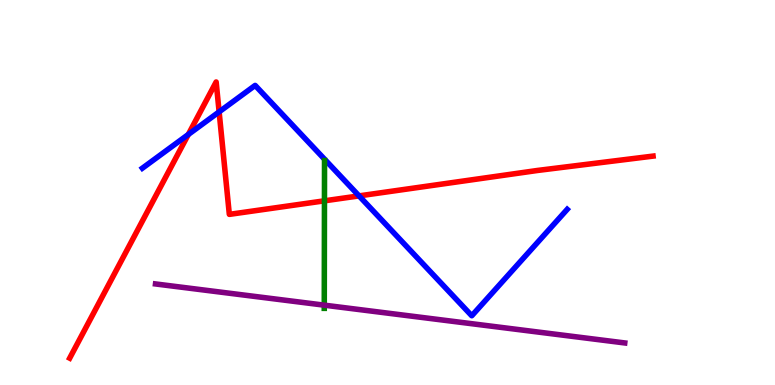[{'lines': ['blue', 'red'], 'intersections': [{'x': 2.43, 'y': 6.51}, {'x': 2.83, 'y': 7.09}, {'x': 4.63, 'y': 4.91}]}, {'lines': ['green', 'red'], 'intersections': [{'x': 4.19, 'y': 4.78}]}, {'lines': ['purple', 'red'], 'intersections': []}, {'lines': ['blue', 'green'], 'intersections': []}, {'lines': ['blue', 'purple'], 'intersections': []}, {'lines': ['green', 'purple'], 'intersections': [{'x': 4.18, 'y': 2.07}]}]